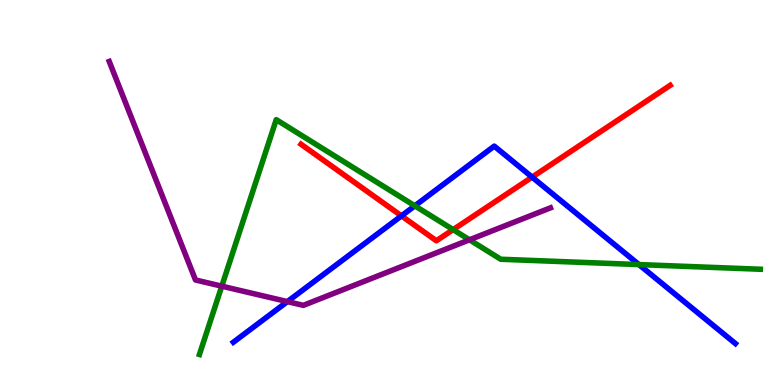[{'lines': ['blue', 'red'], 'intersections': [{'x': 5.18, 'y': 4.39}, {'x': 6.87, 'y': 5.4}]}, {'lines': ['green', 'red'], 'intersections': [{'x': 5.85, 'y': 4.04}]}, {'lines': ['purple', 'red'], 'intersections': []}, {'lines': ['blue', 'green'], 'intersections': [{'x': 5.35, 'y': 4.65}, {'x': 8.24, 'y': 3.13}]}, {'lines': ['blue', 'purple'], 'intersections': [{'x': 3.71, 'y': 2.17}]}, {'lines': ['green', 'purple'], 'intersections': [{'x': 2.86, 'y': 2.57}, {'x': 6.06, 'y': 3.77}]}]